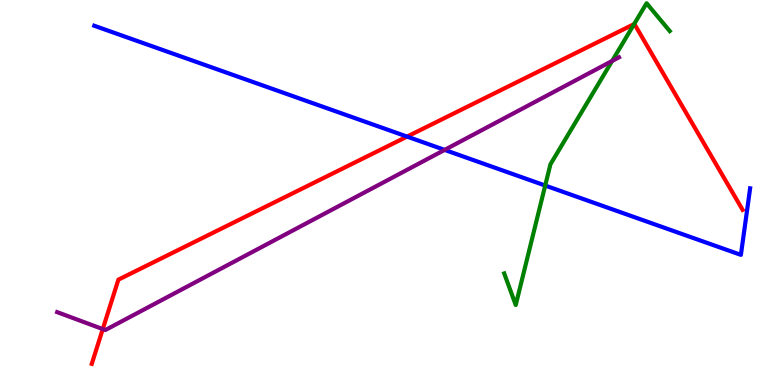[{'lines': ['blue', 'red'], 'intersections': [{'x': 5.25, 'y': 6.45}]}, {'lines': ['green', 'red'], 'intersections': [{'x': 8.18, 'y': 9.37}]}, {'lines': ['purple', 'red'], 'intersections': [{'x': 1.33, 'y': 1.45}]}, {'lines': ['blue', 'green'], 'intersections': [{'x': 7.03, 'y': 5.18}]}, {'lines': ['blue', 'purple'], 'intersections': [{'x': 5.74, 'y': 6.11}]}, {'lines': ['green', 'purple'], 'intersections': [{'x': 7.9, 'y': 8.42}]}]